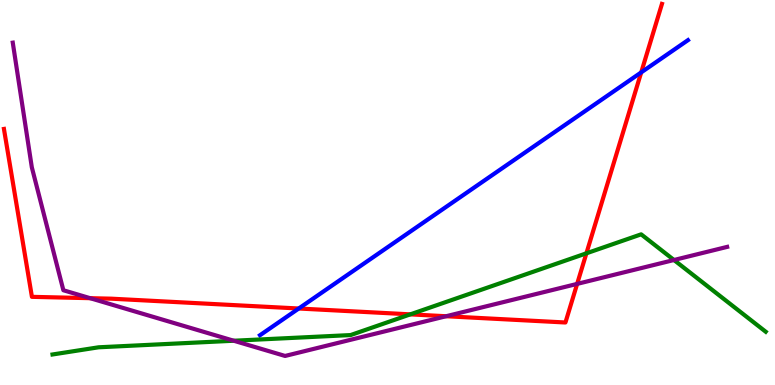[{'lines': ['blue', 'red'], 'intersections': [{'x': 3.85, 'y': 1.99}, {'x': 8.27, 'y': 8.12}]}, {'lines': ['green', 'red'], 'intersections': [{'x': 5.29, 'y': 1.83}, {'x': 7.57, 'y': 3.42}]}, {'lines': ['purple', 'red'], 'intersections': [{'x': 1.16, 'y': 2.25}, {'x': 5.76, 'y': 1.79}, {'x': 7.45, 'y': 2.63}]}, {'lines': ['blue', 'green'], 'intersections': []}, {'lines': ['blue', 'purple'], 'intersections': []}, {'lines': ['green', 'purple'], 'intersections': [{'x': 3.02, 'y': 1.15}, {'x': 8.7, 'y': 3.25}]}]